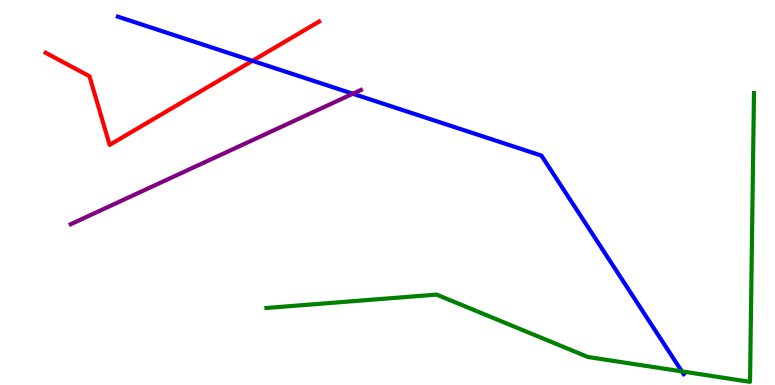[{'lines': ['blue', 'red'], 'intersections': [{'x': 3.26, 'y': 8.42}]}, {'lines': ['green', 'red'], 'intersections': []}, {'lines': ['purple', 'red'], 'intersections': []}, {'lines': ['blue', 'green'], 'intersections': [{'x': 8.8, 'y': 0.353}]}, {'lines': ['blue', 'purple'], 'intersections': [{'x': 4.55, 'y': 7.57}]}, {'lines': ['green', 'purple'], 'intersections': []}]